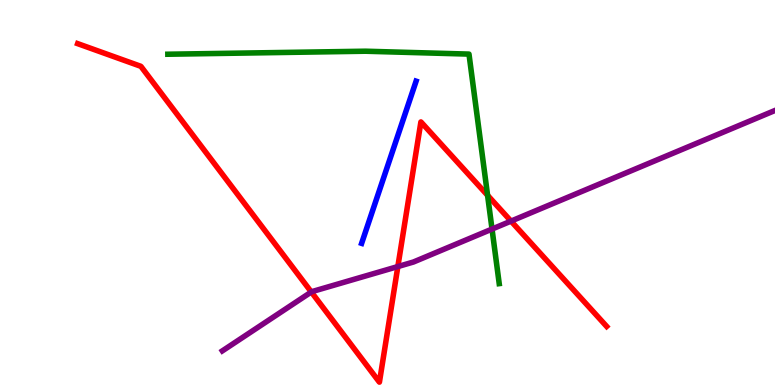[{'lines': ['blue', 'red'], 'intersections': []}, {'lines': ['green', 'red'], 'intersections': [{'x': 6.29, 'y': 4.93}]}, {'lines': ['purple', 'red'], 'intersections': [{'x': 4.02, 'y': 2.42}, {'x': 5.13, 'y': 3.08}, {'x': 6.59, 'y': 4.26}]}, {'lines': ['blue', 'green'], 'intersections': []}, {'lines': ['blue', 'purple'], 'intersections': []}, {'lines': ['green', 'purple'], 'intersections': [{'x': 6.35, 'y': 4.05}]}]